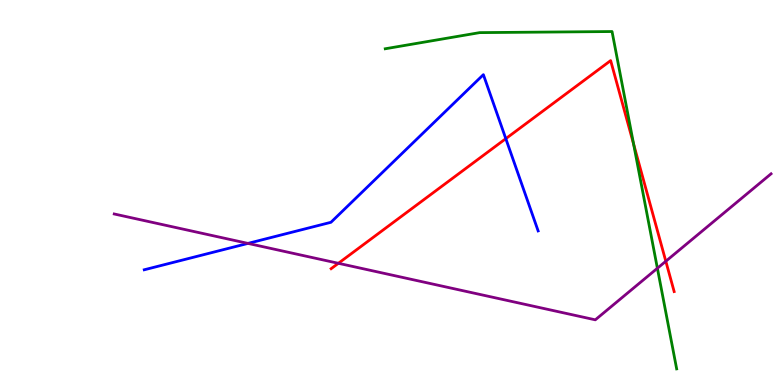[{'lines': ['blue', 'red'], 'intersections': [{'x': 6.53, 'y': 6.4}]}, {'lines': ['green', 'red'], 'intersections': [{'x': 8.18, 'y': 6.26}]}, {'lines': ['purple', 'red'], 'intersections': [{'x': 4.37, 'y': 3.16}, {'x': 8.59, 'y': 3.21}]}, {'lines': ['blue', 'green'], 'intersections': []}, {'lines': ['blue', 'purple'], 'intersections': [{'x': 3.2, 'y': 3.68}]}, {'lines': ['green', 'purple'], 'intersections': [{'x': 8.48, 'y': 3.03}]}]